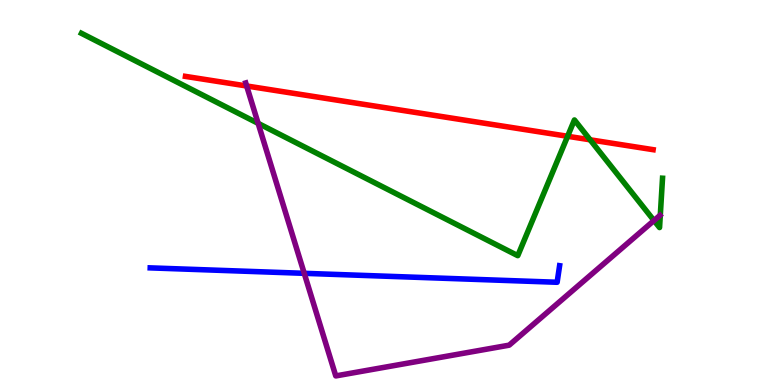[{'lines': ['blue', 'red'], 'intersections': []}, {'lines': ['green', 'red'], 'intersections': [{'x': 7.32, 'y': 6.46}, {'x': 7.61, 'y': 6.37}]}, {'lines': ['purple', 'red'], 'intersections': [{'x': 3.18, 'y': 7.77}]}, {'lines': ['blue', 'green'], 'intersections': []}, {'lines': ['blue', 'purple'], 'intersections': [{'x': 3.93, 'y': 2.9}]}, {'lines': ['green', 'purple'], 'intersections': [{'x': 3.33, 'y': 6.8}, {'x': 8.44, 'y': 4.27}]}]